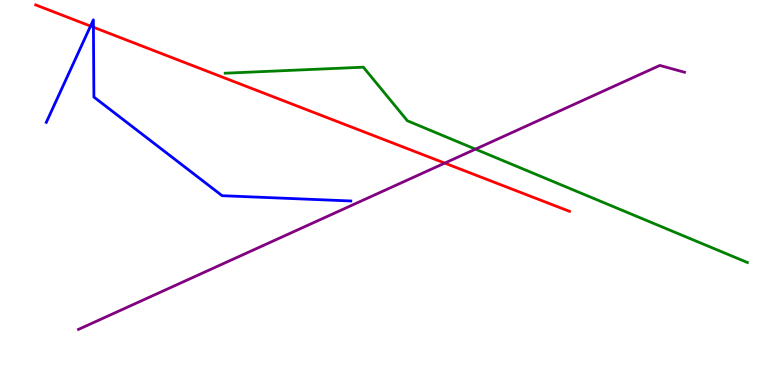[{'lines': ['blue', 'red'], 'intersections': [{'x': 1.17, 'y': 9.32}, {'x': 1.21, 'y': 9.29}]}, {'lines': ['green', 'red'], 'intersections': []}, {'lines': ['purple', 'red'], 'intersections': [{'x': 5.74, 'y': 5.76}]}, {'lines': ['blue', 'green'], 'intersections': []}, {'lines': ['blue', 'purple'], 'intersections': []}, {'lines': ['green', 'purple'], 'intersections': [{'x': 6.13, 'y': 6.13}]}]